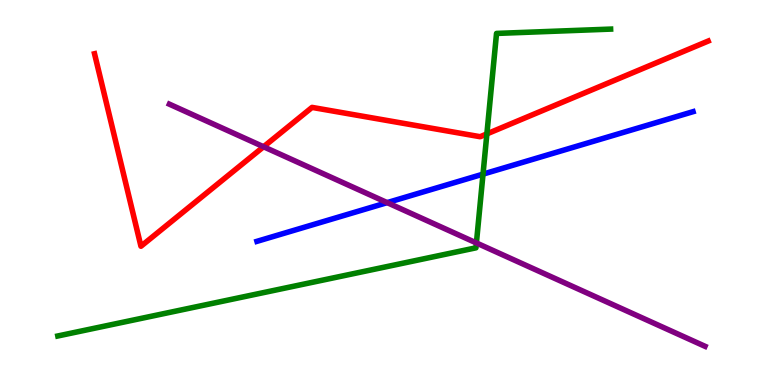[{'lines': ['blue', 'red'], 'intersections': []}, {'lines': ['green', 'red'], 'intersections': [{'x': 6.28, 'y': 6.52}]}, {'lines': ['purple', 'red'], 'intersections': [{'x': 3.4, 'y': 6.19}]}, {'lines': ['blue', 'green'], 'intersections': [{'x': 6.23, 'y': 5.48}]}, {'lines': ['blue', 'purple'], 'intersections': [{'x': 5.0, 'y': 4.74}]}, {'lines': ['green', 'purple'], 'intersections': [{'x': 6.15, 'y': 3.69}]}]